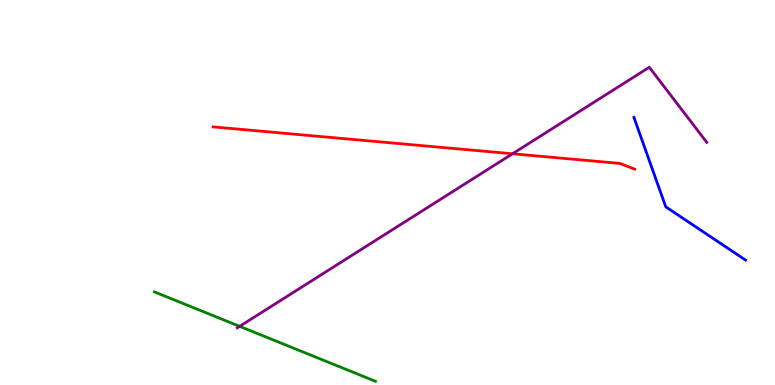[{'lines': ['blue', 'red'], 'intersections': []}, {'lines': ['green', 'red'], 'intersections': []}, {'lines': ['purple', 'red'], 'intersections': [{'x': 6.61, 'y': 6.01}]}, {'lines': ['blue', 'green'], 'intersections': []}, {'lines': ['blue', 'purple'], 'intersections': []}, {'lines': ['green', 'purple'], 'intersections': [{'x': 3.09, 'y': 1.52}]}]